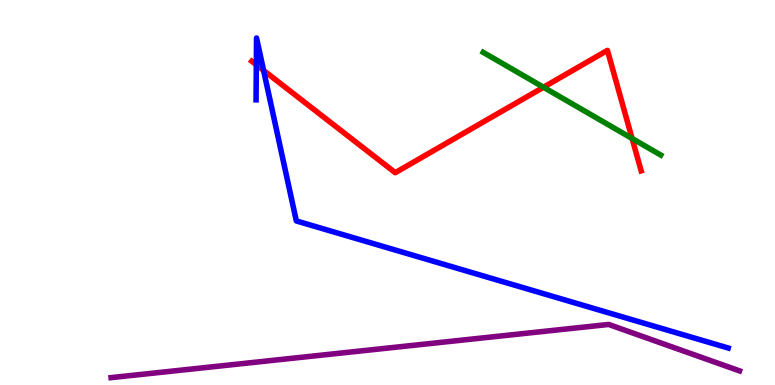[{'lines': ['blue', 'red'], 'intersections': [{'x': 3.31, 'y': 8.32}, {'x': 3.4, 'y': 8.17}]}, {'lines': ['green', 'red'], 'intersections': [{'x': 7.01, 'y': 7.73}, {'x': 8.16, 'y': 6.4}]}, {'lines': ['purple', 'red'], 'intersections': []}, {'lines': ['blue', 'green'], 'intersections': []}, {'lines': ['blue', 'purple'], 'intersections': []}, {'lines': ['green', 'purple'], 'intersections': []}]